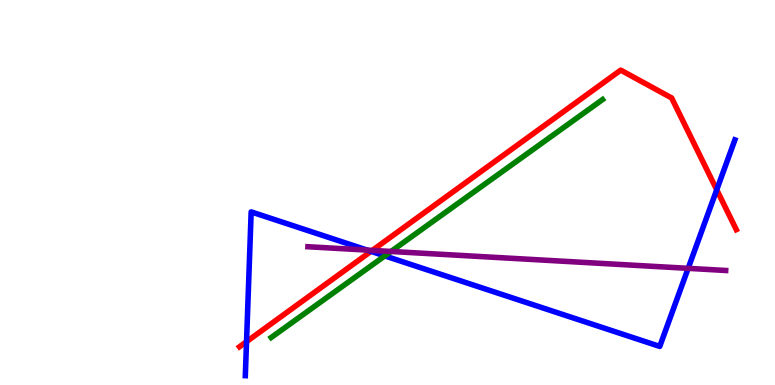[{'lines': ['blue', 'red'], 'intersections': [{'x': 3.18, 'y': 1.13}, {'x': 4.79, 'y': 3.47}, {'x': 9.25, 'y': 5.07}]}, {'lines': ['green', 'red'], 'intersections': []}, {'lines': ['purple', 'red'], 'intersections': [{'x': 4.8, 'y': 3.5}]}, {'lines': ['blue', 'green'], 'intersections': [{'x': 4.97, 'y': 3.35}]}, {'lines': ['blue', 'purple'], 'intersections': [{'x': 4.74, 'y': 3.5}, {'x': 8.88, 'y': 3.03}]}, {'lines': ['green', 'purple'], 'intersections': [{'x': 5.05, 'y': 3.47}]}]